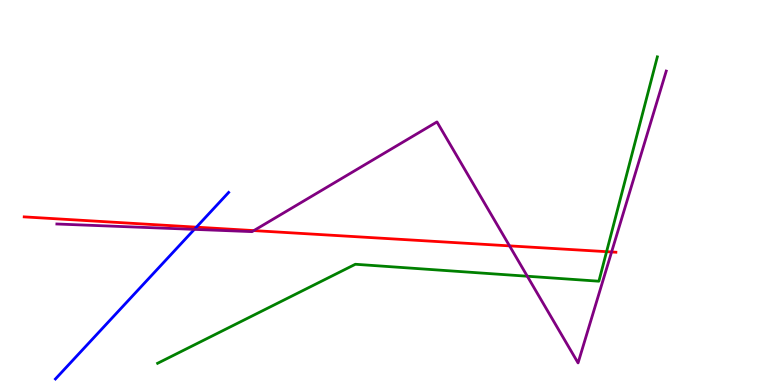[{'lines': ['blue', 'red'], 'intersections': [{'x': 2.53, 'y': 4.1}]}, {'lines': ['green', 'red'], 'intersections': [{'x': 7.83, 'y': 3.46}]}, {'lines': ['purple', 'red'], 'intersections': [{'x': 3.28, 'y': 4.01}, {'x': 6.57, 'y': 3.61}, {'x': 7.89, 'y': 3.46}]}, {'lines': ['blue', 'green'], 'intersections': []}, {'lines': ['blue', 'purple'], 'intersections': [{'x': 2.51, 'y': 4.04}]}, {'lines': ['green', 'purple'], 'intersections': [{'x': 6.8, 'y': 2.83}]}]